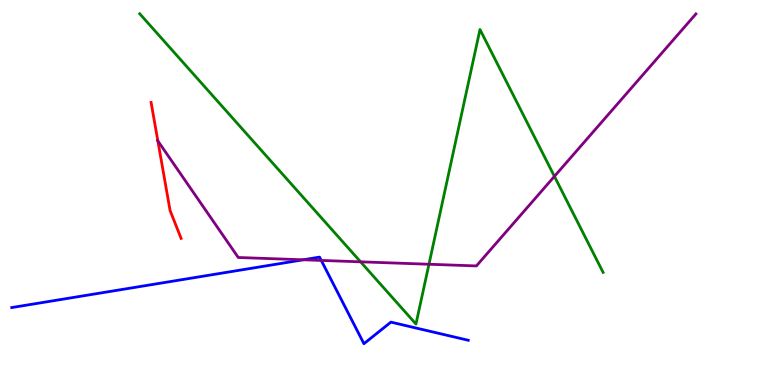[{'lines': ['blue', 'red'], 'intersections': []}, {'lines': ['green', 'red'], 'intersections': []}, {'lines': ['purple', 'red'], 'intersections': [{'x': 2.04, 'y': 6.34}]}, {'lines': ['blue', 'green'], 'intersections': []}, {'lines': ['blue', 'purple'], 'intersections': [{'x': 3.91, 'y': 3.25}, {'x': 4.15, 'y': 3.24}]}, {'lines': ['green', 'purple'], 'intersections': [{'x': 4.65, 'y': 3.2}, {'x': 5.53, 'y': 3.14}, {'x': 7.15, 'y': 5.42}]}]